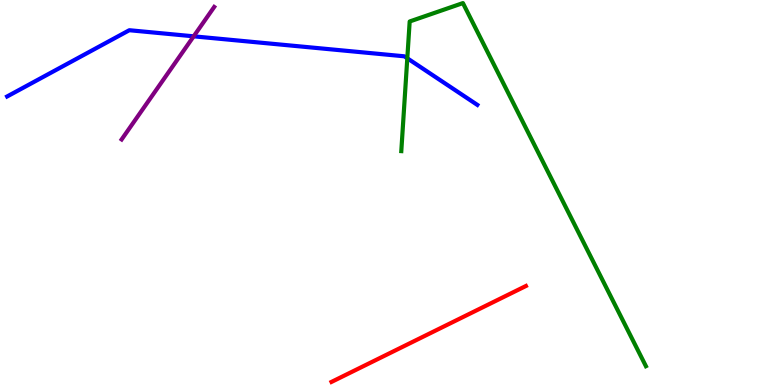[{'lines': ['blue', 'red'], 'intersections': []}, {'lines': ['green', 'red'], 'intersections': []}, {'lines': ['purple', 'red'], 'intersections': []}, {'lines': ['blue', 'green'], 'intersections': [{'x': 5.26, 'y': 8.49}]}, {'lines': ['blue', 'purple'], 'intersections': [{'x': 2.5, 'y': 9.06}]}, {'lines': ['green', 'purple'], 'intersections': []}]